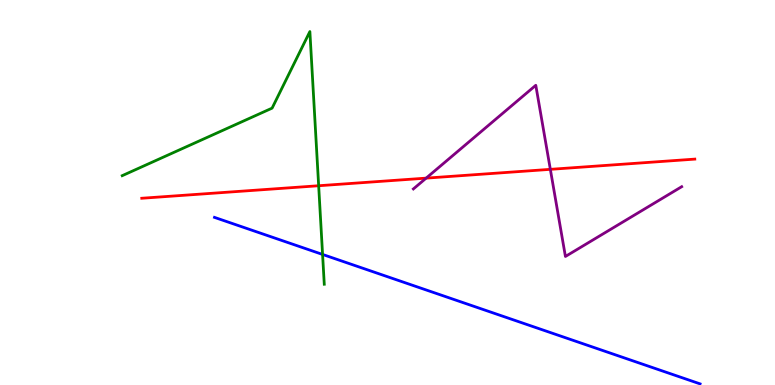[{'lines': ['blue', 'red'], 'intersections': []}, {'lines': ['green', 'red'], 'intersections': [{'x': 4.11, 'y': 5.18}]}, {'lines': ['purple', 'red'], 'intersections': [{'x': 5.5, 'y': 5.37}, {'x': 7.1, 'y': 5.6}]}, {'lines': ['blue', 'green'], 'intersections': [{'x': 4.16, 'y': 3.39}]}, {'lines': ['blue', 'purple'], 'intersections': []}, {'lines': ['green', 'purple'], 'intersections': []}]